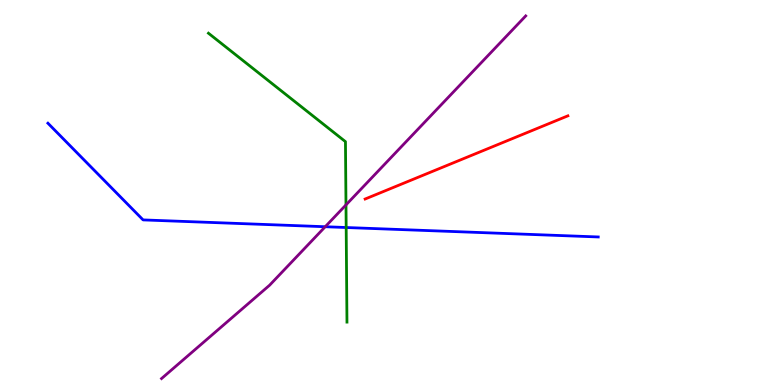[{'lines': ['blue', 'red'], 'intersections': []}, {'lines': ['green', 'red'], 'intersections': []}, {'lines': ['purple', 'red'], 'intersections': []}, {'lines': ['blue', 'green'], 'intersections': [{'x': 4.47, 'y': 4.09}]}, {'lines': ['blue', 'purple'], 'intersections': [{'x': 4.2, 'y': 4.11}]}, {'lines': ['green', 'purple'], 'intersections': [{'x': 4.46, 'y': 4.68}]}]